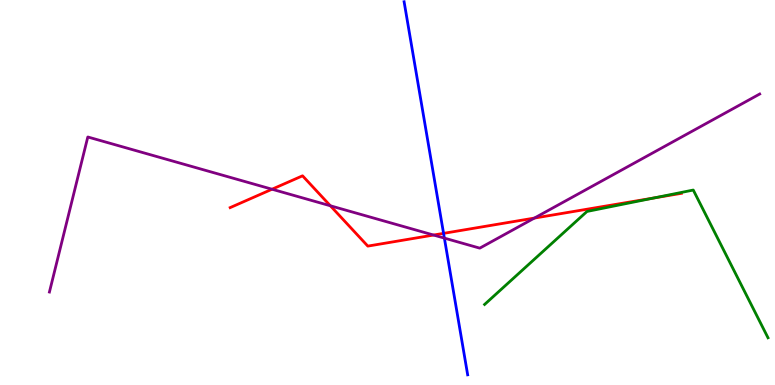[{'lines': ['blue', 'red'], 'intersections': [{'x': 5.72, 'y': 3.94}]}, {'lines': ['green', 'red'], 'intersections': [{'x': 8.44, 'y': 4.86}]}, {'lines': ['purple', 'red'], 'intersections': [{'x': 3.51, 'y': 5.09}, {'x': 4.26, 'y': 4.66}, {'x': 5.59, 'y': 3.89}, {'x': 6.9, 'y': 4.34}]}, {'lines': ['blue', 'green'], 'intersections': []}, {'lines': ['blue', 'purple'], 'intersections': [{'x': 5.73, 'y': 3.82}]}, {'lines': ['green', 'purple'], 'intersections': []}]